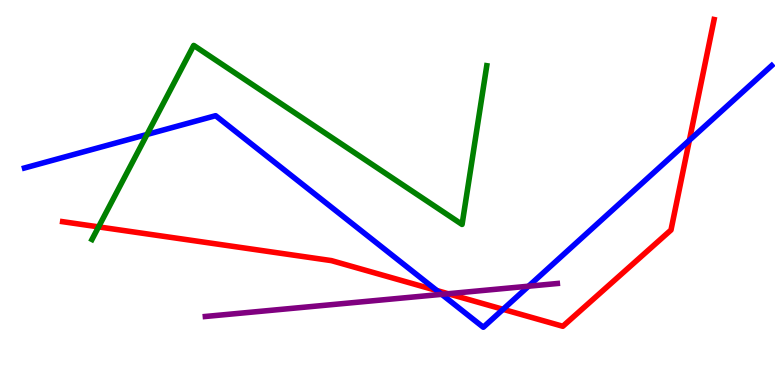[{'lines': ['blue', 'red'], 'intersections': [{'x': 5.64, 'y': 2.45}, {'x': 6.49, 'y': 1.97}, {'x': 8.9, 'y': 6.36}]}, {'lines': ['green', 'red'], 'intersections': [{'x': 1.27, 'y': 4.11}]}, {'lines': ['purple', 'red'], 'intersections': [{'x': 5.78, 'y': 2.37}]}, {'lines': ['blue', 'green'], 'intersections': [{'x': 1.9, 'y': 6.51}]}, {'lines': ['blue', 'purple'], 'intersections': [{'x': 5.7, 'y': 2.35}, {'x': 6.82, 'y': 2.57}]}, {'lines': ['green', 'purple'], 'intersections': []}]